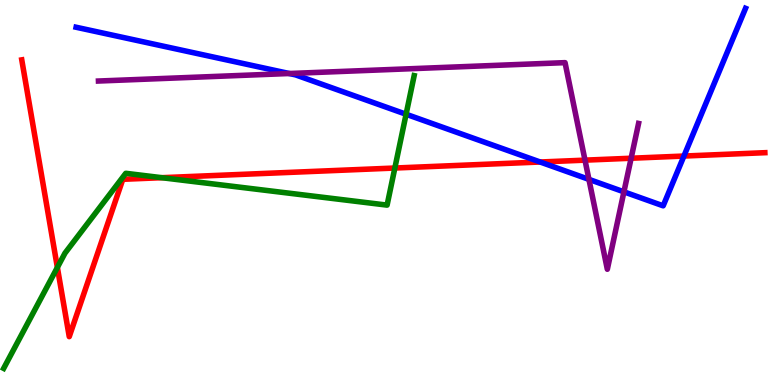[{'lines': ['blue', 'red'], 'intersections': [{'x': 6.97, 'y': 5.79}, {'x': 8.82, 'y': 5.95}]}, {'lines': ['green', 'red'], 'intersections': [{'x': 0.74, 'y': 3.05}, {'x': 2.09, 'y': 5.38}, {'x': 5.09, 'y': 5.64}]}, {'lines': ['purple', 'red'], 'intersections': [{'x': 7.55, 'y': 5.84}, {'x': 8.14, 'y': 5.89}]}, {'lines': ['blue', 'green'], 'intersections': [{'x': 5.24, 'y': 7.03}]}, {'lines': ['blue', 'purple'], 'intersections': [{'x': 3.73, 'y': 8.09}, {'x': 7.6, 'y': 5.34}, {'x': 8.05, 'y': 5.02}]}, {'lines': ['green', 'purple'], 'intersections': []}]